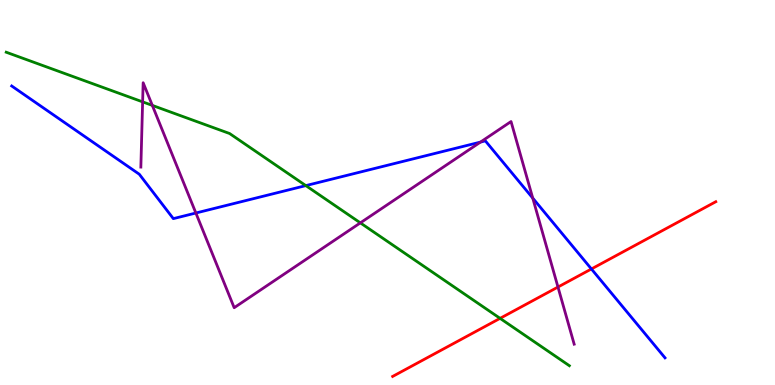[{'lines': ['blue', 'red'], 'intersections': [{'x': 7.63, 'y': 3.01}]}, {'lines': ['green', 'red'], 'intersections': [{'x': 6.45, 'y': 1.73}]}, {'lines': ['purple', 'red'], 'intersections': [{'x': 7.2, 'y': 2.54}]}, {'lines': ['blue', 'green'], 'intersections': [{'x': 3.95, 'y': 5.18}]}, {'lines': ['blue', 'purple'], 'intersections': [{'x': 2.53, 'y': 4.47}, {'x': 6.2, 'y': 6.31}, {'x': 6.87, 'y': 4.85}]}, {'lines': ['green', 'purple'], 'intersections': [{'x': 1.84, 'y': 7.35}, {'x': 1.97, 'y': 7.26}, {'x': 4.65, 'y': 4.21}]}]